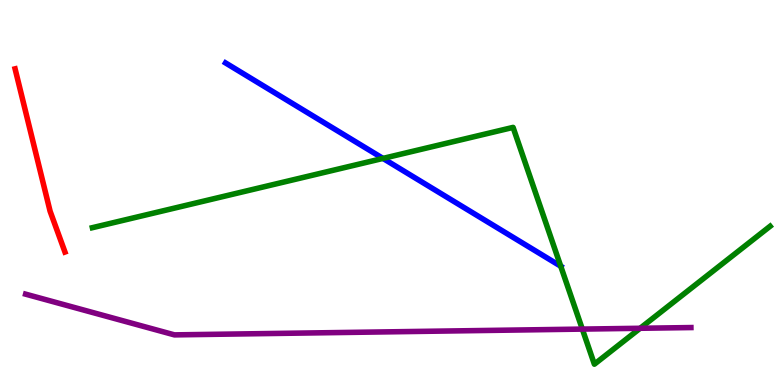[{'lines': ['blue', 'red'], 'intersections': []}, {'lines': ['green', 'red'], 'intersections': []}, {'lines': ['purple', 'red'], 'intersections': []}, {'lines': ['blue', 'green'], 'intersections': [{'x': 4.94, 'y': 5.89}, {'x': 7.24, 'y': 3.09}]}, {'lines': ['blue', 'purple'], 'intersections': []}, {'lines': ['green', 'purple'], 'intersections': [{'x': 7.51, 'y': 1.45}, {'x': 8.26, 'y': 1.47}]}]